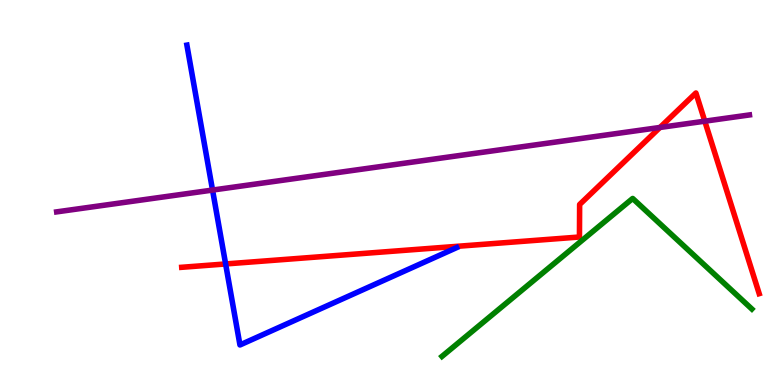[{'lines': ['blue', 'red'], 'intersections': [{'x': 2.91, 'y': 3.14}]}, {'lines': ['green', 'red'], 'intersections': []}, {'lines': ['purple', 'red'], 'intersections': [{'x': 8.52, 'y': 6.69}, {'x': 9.09, 'y': 6.85}]}, {'lines': ['blue', 'green'], 'intersections': []}, {'lines': ['blue', 'purple'], 'intersections': [{'x': 2.74, 'y': 5.06}]}, {'lines': ['green', 'purple'], 'intersections': []}]